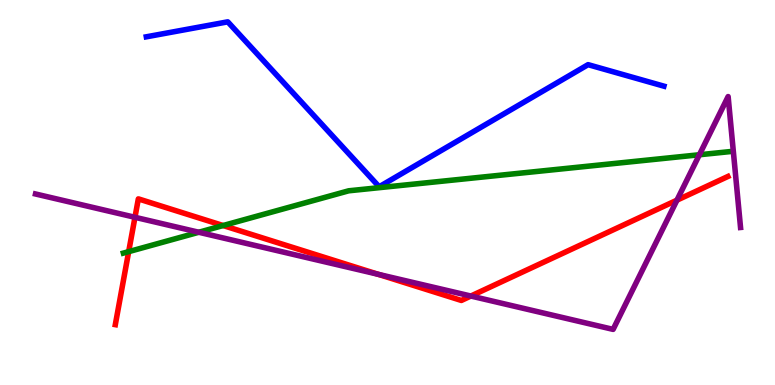[{'lines': ['blue', 'red'], 'intersections': []}, {'lines': ['green', 'red'], 'intersections': [{'x': 1.66, 'y': 3.46}, {'x': 2.88, 'y': 4.14}]}, {'lines': ['purple', 'red'], 'intersections': [{'x': 1.74, 'y': 4.36}, {'x': 4.88, 'y': 2.87}, {'x': 6.08, 'y': 2.31}, {'x': 8.73, 'y': 4.8}]}, {'lines': ['blue', 'green'], 'intersections': []}, {'lines': ['blue', 'purple'], 'intersections': []}, {'lines': ['green', 'purple'], 'intersections': [{'x': 2.57, 'y': 3.97}, {'x': 9.02, 'y': 5.98}]}]